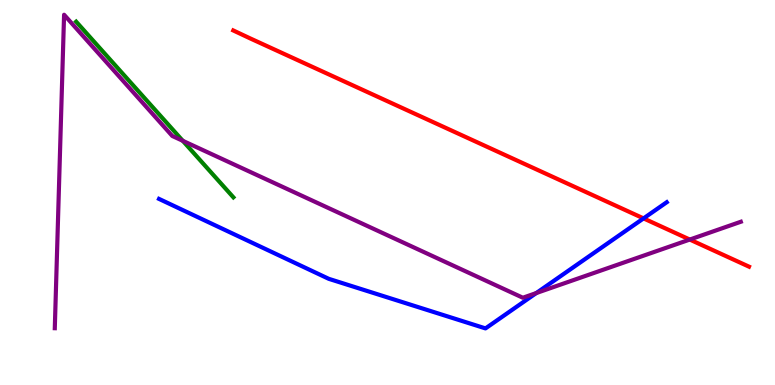[{'lines': ['blue', 'red'], 'intersections': [{'x': 8.3, 'y': 4.33}]}, {'lines': ['green', 'red'], 'intersections': []}, {'lines': ['purple', 'red'], 'intersections': [{'x': 8.9, 'y': 3.78}]}, {'lines': ['blue', 'green'], 'intersections': []}, {'lines': ['blue', 'purple'], 'intersections': [{'x': 6.92, 'y': 2.39}]}, {'lines': ['green', 'purple'], 'intersections': [{'x': 2.36, 'y': 6.34}]}]